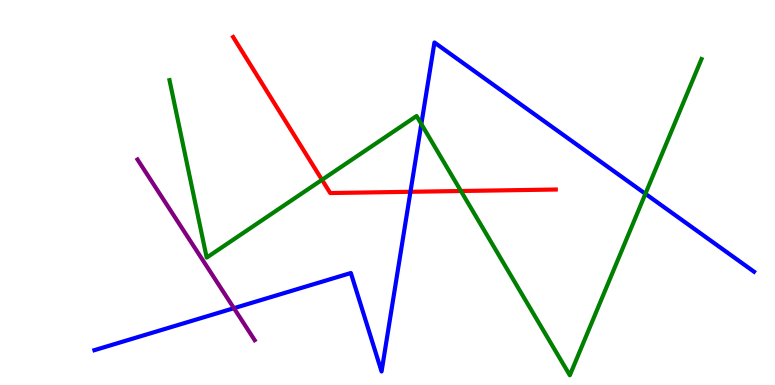[{'lines': ['blue', 'red'], 'intersections': [{'x': 5.3, 'y': 5.02}]}, {'lines': ['green', 'red'], 'intersections': [{'x': 4.15, 'y': 5.33}, {'x': 5.95, 'y': 5.04}]}, {'lines': ['purple', 'red'], 'intersections': []}, {'lines': ['blue', 'green'], 'intersections': [{'x': 5.44, 'y': 6.78}, {'x': 8.33, 'y': 4.97}]}, {'lines': ['blue', 'purple'], 'intersections': [{'x': 3.02, 'y': 1.99}]}, {'lines': ['green', 'purple'], 'intersections': []}]